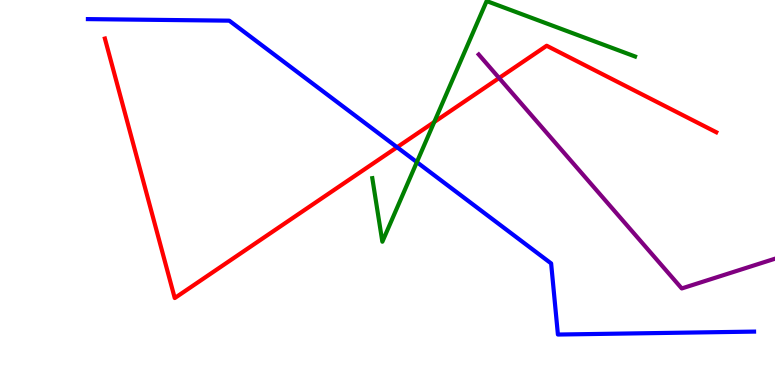[{'lines': ['blue', 'red'], 'intersections': [{'x': 5.12, 'y': 6.18}]}, {'lines': ['green', 'red'], 'intersections': [{'x': 5.6, 'y': 6.83}]}, {'lines': ['purple', 'red'], 'intersections': [{'x': 6.44, 'y': 7.97}]}, {'lines': ['blue', 'green'], 'intersections': [{'x': 5.38, 'y': 5.79}]}, {'lines': ['blue', 'purple'], 'intersections': []}, {'lines': ['green', 'purple'], 'intersections': []}]